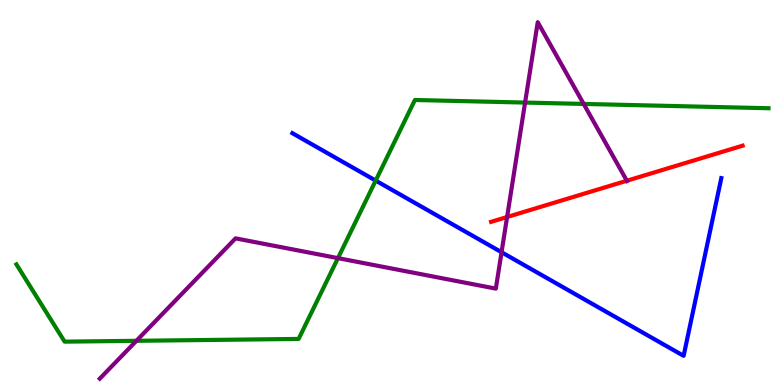[{'lines': ['blue', 'red'], 'intersections': []}, {'lines': ['green', 'red'], 'intersections': []}, {'lines': ['purple', 'red'], 'intersections': [{'x': 6.54, 'y': 4.36}, {'x': 8.09, 'y': 5.31}]}, {'lines': ['blue', 'green'], 'intersections': [{'x': 4.85, 'y': 5.31}]}, {'lines': ['blue', 'purple'], 'intersections': [{'x': 6.47, 'y': 3.45}]}, {'lines': ['green', 'purple'], 'intersections': [{'x': 1.76, 'y': 1.15}, {'x': 4.36, 'y': 3.3}, {'x': 6.78, 'y': 7.34}, {'x': 7.53, 'y': 7.3}]}]